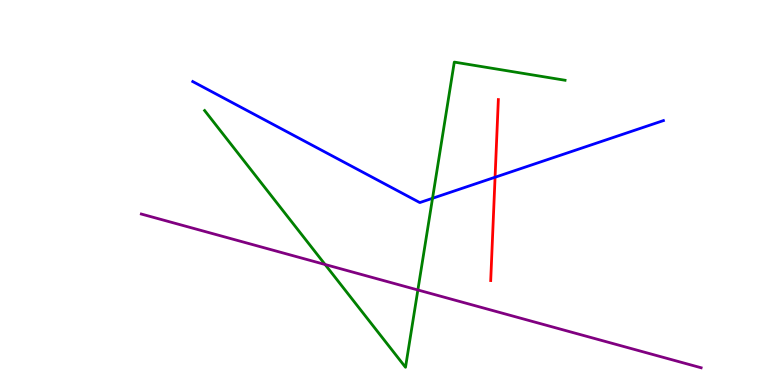[{'lines': ['blue', 'red'], 'intersections': [{'x': 6.39, 'y': 5.4}]}, {'lines': ['green', 'red'], 'intersections': []}, {'lines': ['purple', 'red'], 'intersections': []}, {'lines': ['blue', 'green'], 'intersections': [{'x': 5.58, 'y': 4.85}]}, {'lines': ['blue', 'purple'], 'intersections': []}, {'lines': ['green', 'purple'], 'intersections': [{'x': 4.19, 'y': 3.13}, {'x': 5.39, 'y': 2.47}]}]